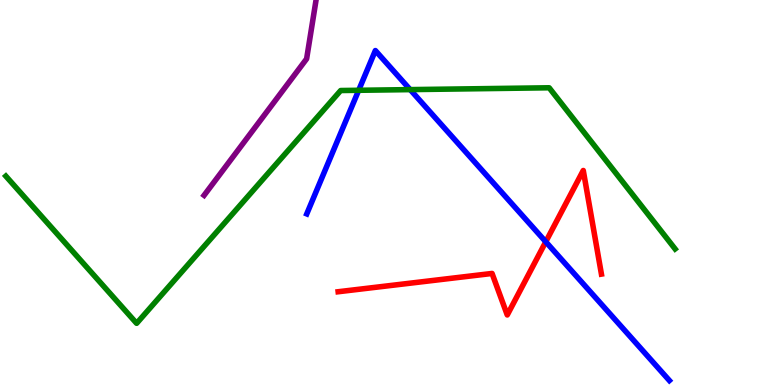[{'lines': ['blue', 'red'], 'intersections': [{'x': 7.04, 'y': 3.72}]}, {'lines': ['green', 'red'], 'intersections': []}, {'lines': ['purple', 'red'], 'intersections': []}, {'lines': ['blue', 'green'], 'intersections': [{'x': 4.63, 'y': 7.65}, {'x': 5.29, 'y': 7.67}]}, {'lines': ['blue', 'purple'], 'intersections': []}, {'lines': ['green', 'purple'], 'intersections': []}]